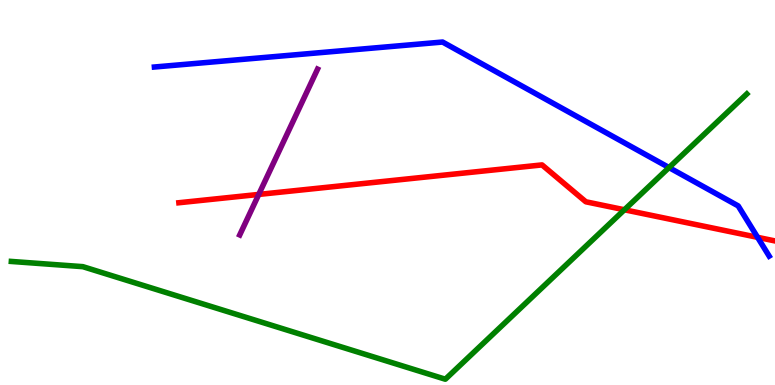[{'lines': ['blue', 'red'], 'intersections': [{'x': 9.78, 'y': 3.84}]}, {'lines': ['green', 'red'], 'intersections': [{'x': 8.06, 'y': 4.55}]}, {'lines': ['purple', 'red'], 'intersections': [{'x': 3.34, 'y': 4.95}]}, {'lines': ['blue', 'green'], 'intersections': [{'x': 8.63, 'y': 5.65}]}, {'lines': ['blue', 'purple'], 'intersections': []}, {'lines': ['green', 'purple'], 'intersections': []}]